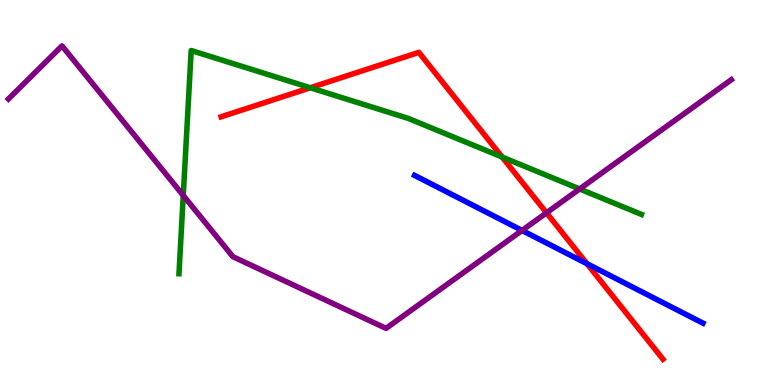[{'lines': ['blue', 'red'], 'intersections': [{'x': 7.57, 'y': 3.15}]}, {'lines': ['green', 'red'], 'intersections': [{'x': 4.0, 'y': 7.72}, {'x': 6.48, 'y': 5.92}]}, {'lines': ['purple', 'red'], 'intersections': [{'x': 7.05, 'y': 4.47}]}, {'lines': ['blue', 'green'], 'intersections': []}, {'lines': ['blue', 'purple'], 'intersections': [{'x': 6.74, 'y': 4.01}]}, {'lines': ['green', 'purple'], 'intersections': [{'x': 2.36, 'y': 4.92}, {'x': 7.48, 'y': 5.09}]}]